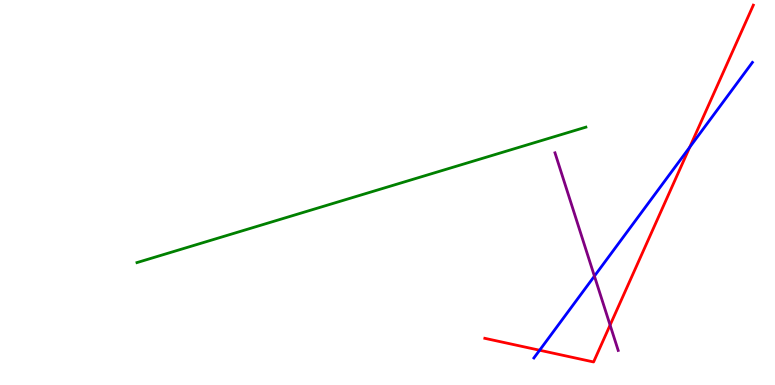[{'lines': ['blue', 'red'], 'intersections': [{'x': 6.96, 'y': 0.903}, {'x': 8.9, 'y': 6.18}]}, {'lines': ['green', 'red'], 'intersections': []}, {'lines': ['purple', 'red'], 'intersections': [{'x': 7.87, 'y': 1.56}]}, {'lines': ['blue', 'green'], 'intersections': []}, {'lines': ['blue', 'purple'], 'intersections': [{'x': 7.67, 'y': 2.83}]}, {'lines': ['green', 'purple'], 'intersections': []}]